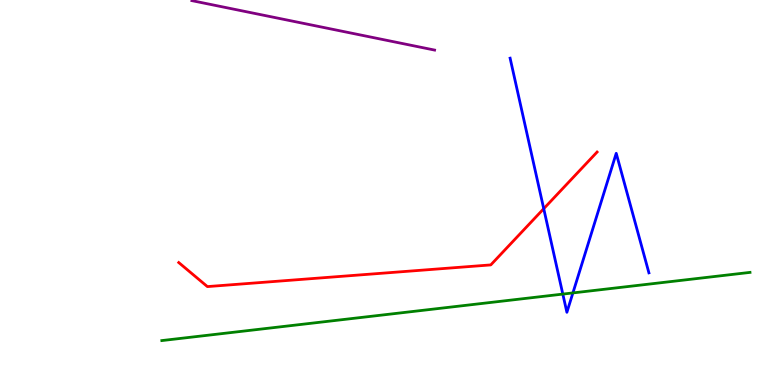[{'lines': ['blue', 'red'], 'intersections': [{'x': 7.02, 'y': 4.58}]}, {'lines': ['green', 'red'], 'intersections': []}, {'lines': ['purple', 'red'], 'intersections': []}, {'lines': ['blue', 'green'], 'intersections': [{'x': 7.26, 'y': 2.36}, {'x': 7.39, 'y': 2.39}]}, {'lines': ['blue', 'purple'], 'intersections': []}, {'lines': ['green', 'purple'], 'intersections': []}]